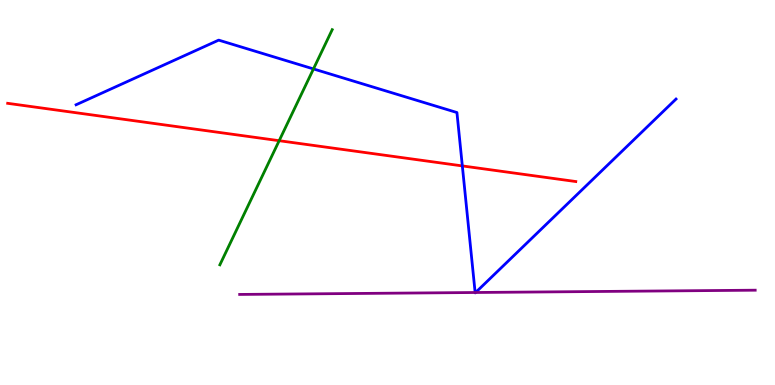[{'lines': ['blue', 'red'], 'intersections': [{'x': 5.97, 'y': 5.69}]}, {'lines': ['green', 'red'], 'intersections': [{'x': 3.6, 'y': 6.35}]}, {'lines': ['purple', 'red'], 'intersections': []}, {'lines': ['blue', 'green'], 'intersections': [{'x': 4.04, 'y': 8.21}]}, {'lines': ['blue', 'purple'], 'intersections': [{'x': 6.13, 'y': 2.4}, {'x': 6.14, 'y': 2.4}]}, {'lines': ['green', 'purple'], 'intersections': []}]